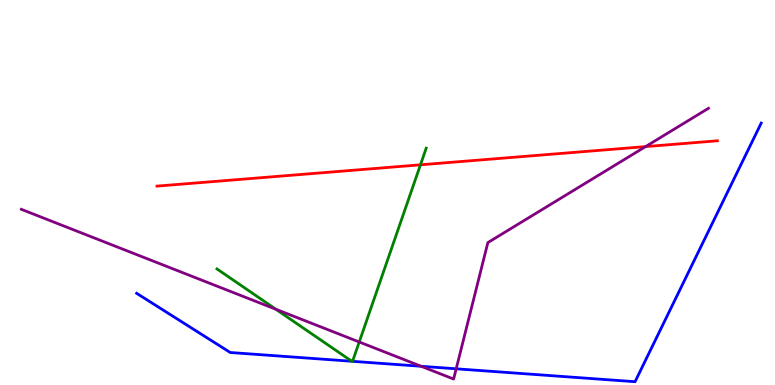[{'lines': ['blue', 'red'], 'intersections': []}, {'lines': ['green', 'red'], 'intersections': [{'x': 5.43, 'y': 5.72}]}, {'lines': ['purple', 'red'], 'intersections': [{'x': 8.33, 'y': 6.19}]}, {'lines': ['blue', 'green'], 'intersections': [{'x': 4.54, 'y': 0.616}, {'x': 4.55, 'y': 0.615}]}, {'lines': ['blue', 'purple'], 'intersections': [{'x': 5.43, 'y': 0.486}, {'x': 5.89, 'y': 0.421}]}, {'lines': ['green', 'purple'], 'intersections': [{'x': 3.56, 'y': 1.97}, {'x': 4.64, 'y': 1.12}]}]